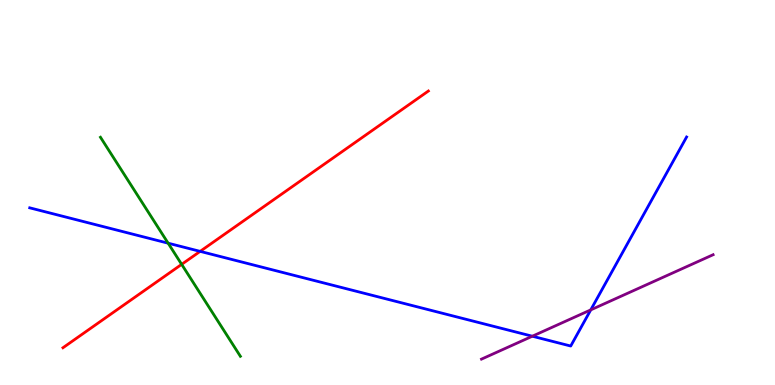[{'lines': ['blue', 'red'], 'intersections': [{'x': 2.58, 'y': 3.47}]}, {'lines': ['green', 'red'], 'intersections': [{'x': 2.34, 'y': 3.13}]}, {'lines': ['purple', 'red'], 'intersections': []}, {'lines': ['blue', 'green'], 'intersections': [{'x': 2.17, 'y': 3.68}]}, {'lines': ['blue', 'purple'], 'intersections': [{'x': 6.87, 'y': 1.27}, {'x': 7.62, 'y': 1.95}]}, {'lines': ['green', 'purple'], 'intersections': []}]